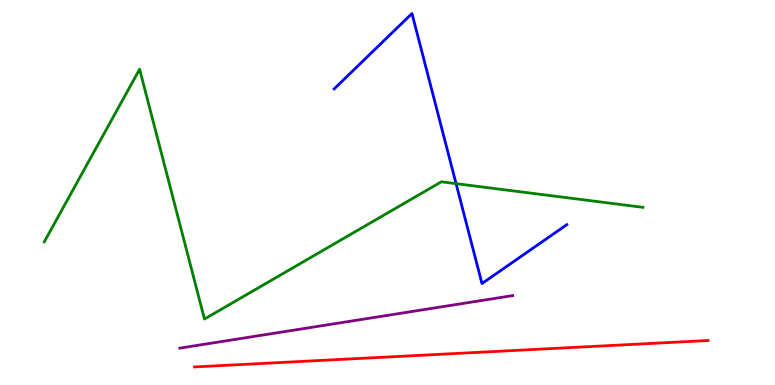[{'lines': ['blue', 'red'], 'intersections': []}, {'lines': ['green', 'red'], 'intersections': []}, {'lines': ['purple', 'red'], 'intersections': []}, {'lines': ['blue', 'green'], 'intersections': [{'x': 5.88, 'y': 5.23}]}, {'lines': ['blue', 'purple'], 'intersections': []}, {'lines': ['green', 'purple'], 'intersections': []}]